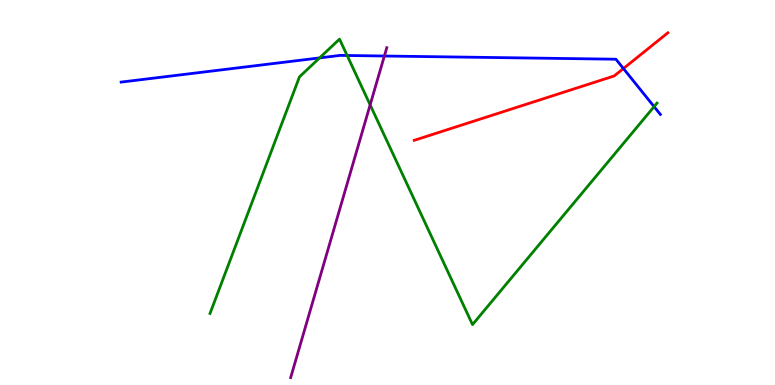[{'lines': ['blue', 'red'], 'intersections': [{'x': 8.04, 'y': 8.22}]}, {'lines': ['green', 'red'], 'intersections': []}, {'lines': ['purple', 'red'], 'intersections': []}, {'lines': ['blue', 'green'], 'intersections': [{'x': 4.12, 'y': 8.5}, {'x': 4.48, 'y': 8.56}, {'x': 8.44, 'y': 7.23}]}, {'lines': ['blue', 'purple'], 'intersections': [{'x': 4.96, 'y': 8.55}]}, {'lines': ['green', 'purple'], 'intersections': [{'x': 4.78, 'y': 7.28}]}]